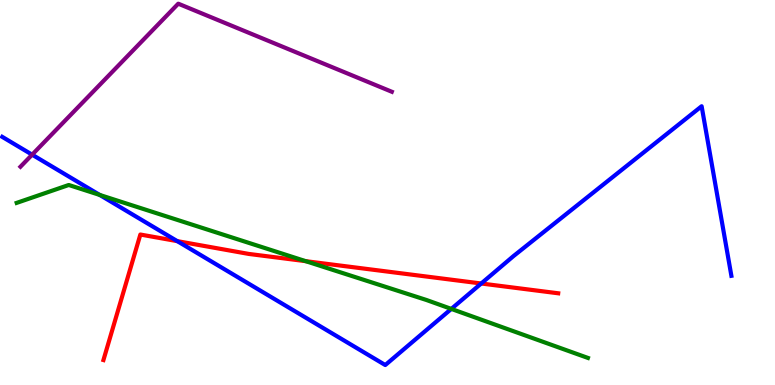[{'lines': ['blue', 'red'], 'intersections': [{'x': 2.29, 'y': 3.74}, {'x': 6.21, 'y': 2.64}]}, {'lines': ['green', 'red'], 'intersections': [{'x': 3.94, 'y': 3.22}]}, {'lines': ['purple', 'red'], 'intersections': []}, {'lines': ['blue', 'green'], 'intersections': [{'x': 1.29, 'y': 4.94}, {'x': 5.82, 'y': 1.98}]}, {'lines': ['blue', 'purple'], 'intersections': [{'x': 0.415, 'y': 5.98}]}, {'lines': ['green', 'purple'], 'intersections': []}]